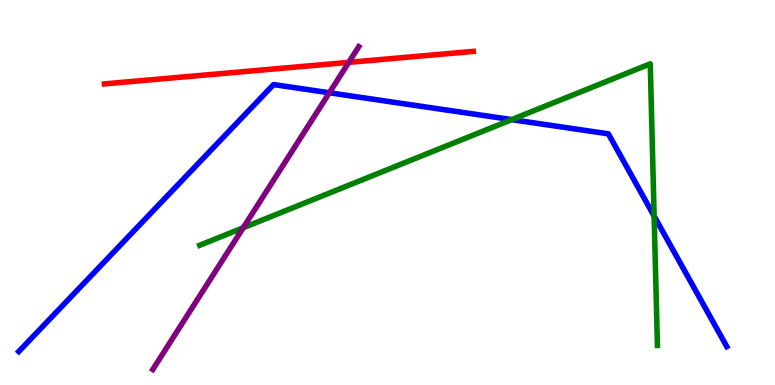[{'lines': ['blue', 'red'], 'intersections': []}, {'lines': ['green', 'red'], 'intersections': []}, {'lines': ['purple', 'red'], 'intersections': [{'x': 4.5, 'y': 8.38}]}, {'lines': ['blue', 'green'], 'intersections': [{'x': 6.6, 'y': 6.89}, {'x': 8.44, 'y': 4.39}]}, {'lines': ['blue', 'purple'], 'intersections': [{'x': 4.25, 'y': 7.59}]}, {'lines': ['green', 'purple'], 'intersections': [{'x': 3.14, 'y': 4.08}]}]